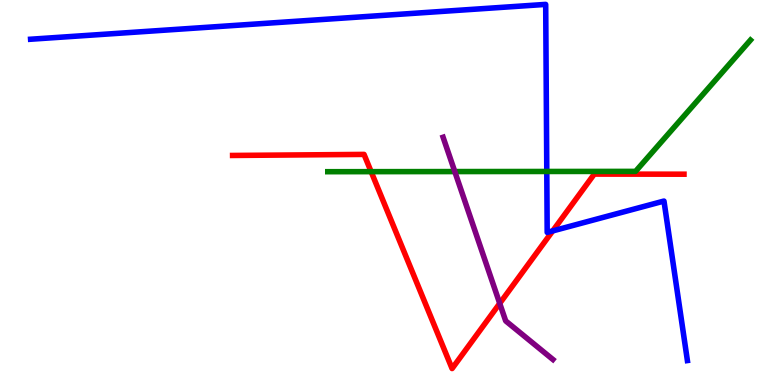[{'lines': ['blue', 'red'], 'intersections': [{'x': 7.13, 'y': 4.0}]}, {'lines': ['green', 'red'], 'intersections': [{'x': 4.79, 'y': 5.54}]}, {'lines': ['purple', 'red'], 'intersections': [{'x': 6.45, 'y': 2.12}]}, {'lines': ['blue', 'green'], 'intersections': [{'x': 7.06, 'y': 5.55}]}, {'lines': ['blue', 'purple'], 'intersections': []}, {'lines': ['green', 'purple'], 'intersections': [{'x': 5.87, 'y': 5.54}]}]